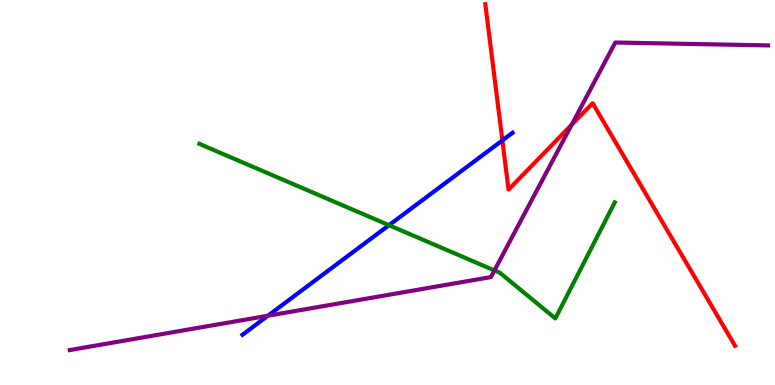[{'lines': ['blue', 'red'], 'intersections': [{'x': 6.48, 'y': 6.35}]}, {'lines': ['green', 'red'], 'intersections': []}, {'lines': ['purple', 'red'], 'intersections': [{'x': 7.38, 'y': 6.76}]}, {'lines': ['blue', 'green'], 'intersections': [{'x': 5.02, 'y': 4.15}]}, {'lines': ['blue', 'purple'], 'intersections': [{'x': 3.46, 'y': 1.8}]}, {'lines': ['green', 'purple'], 'intersections': [{'x': 6.38, 'y': 2.98}]}]